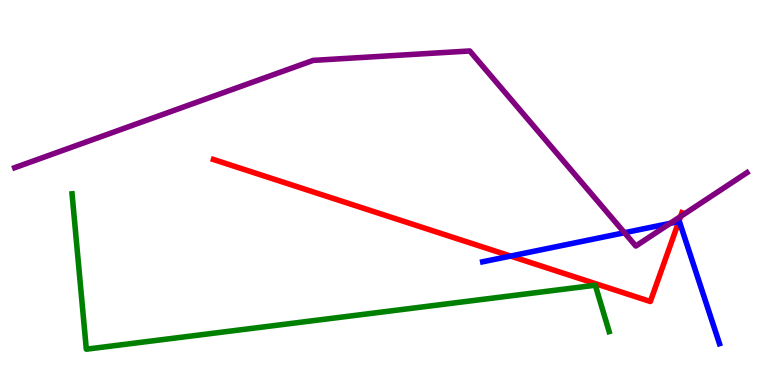[{'lines': ['blue', 'red'], 'intersections': [{'x': 6.59, 'y': 3.35}, {'x': 8.76, 'y': 4.24}]}, {'lines': ['green', 'red'], 'intersections': []}, {'lines': ['purple', 'red'], 'intersections': [{'x': 8.78, 'y': 4.38}]}, {'lines': ['blue', 'green'], 'intersections': []}, {'lines': ['blue', 'purple'], 'intersections': [{'x': 8.06, 'y': 3.96}, {'x': 8.65, 'y': 4.2}]}, {'lines': ['green', 'purple'], 'intersections': []}]